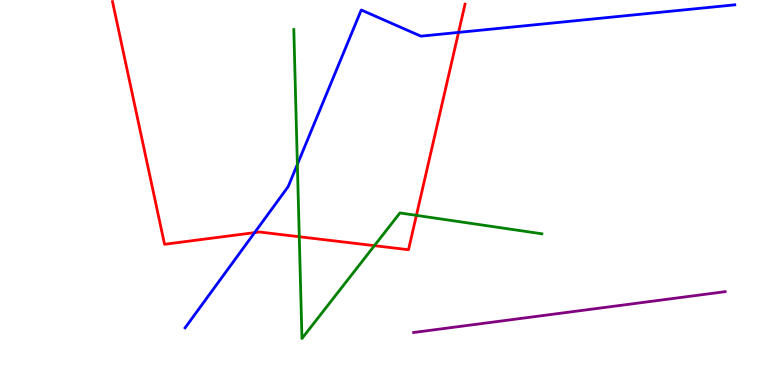[{'lines': ['blue', 'red'], 'intersections': [{'x': 3.29, 'y': 3.96}, {'x': 5.92, 'y': 9.16}]}, {'lines': ['green', 'red'], 'intersections': [{'x': 3.86, 'y': 3.85}, {'x': 4.83, 'y': 3.62}, {'x': 5.37, 'y': 4.41}]}, {'lines': ['purple', 'red'], 'intersections': []}, {'lines': ['blue', 'green'], 'intersections': [{'x': 3.84, 'y': 5.73}]}, {'lines': ['blue', 'purple'], 'intersections': []}, {'lines': ['green', 'purple'], 'intersections': []}]